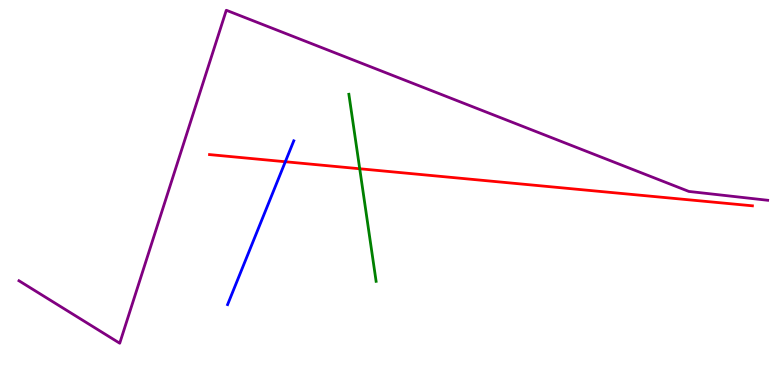[{'lines': ['blue', 'red'], 'intersections': [{'x': 3.68, 'y': 5.8}]}, {'lines': ['green', 'red'], 'intersections': [{'x': 4.64, 'y': 5.62}]}, {'lines': ['purple', 'red'], 'intersections': []}, {'lines': ['blue', 'green'], 'intersections': []}, {'lines': ['blue', 'purple'], 'intersections': []}, {'lines': ['green', 'purple'], 'intersections': []}]